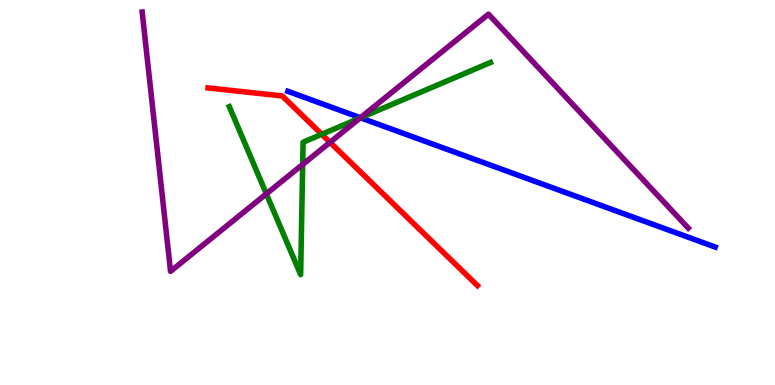[{'lines': ['blue', 'red'], 'intersections': []}, {'lines': ['green', 'red'], 'intersections': [{'x': 4.15, 'y': 6.51}]}, {'lines': ['purple', 'red'], 'intersections': [{'x': 4.26, 'y': 6.3}]}, {'lines': ['blue', 'green'], 'intersections': [{'x': 4.65, 'y': 6.94}]}, {'lines': ['blue', 'purple'], 'intersections': [{'x': 4.65, 'y': 6.94}]}, {'lines': ['green', 'purple'], 'intersections': [{'x': 3.44, 'y': 4.96}, {'x': 3.91, 'y': 5.73}, {'x': 4.65, 'y': 6.94}]}]